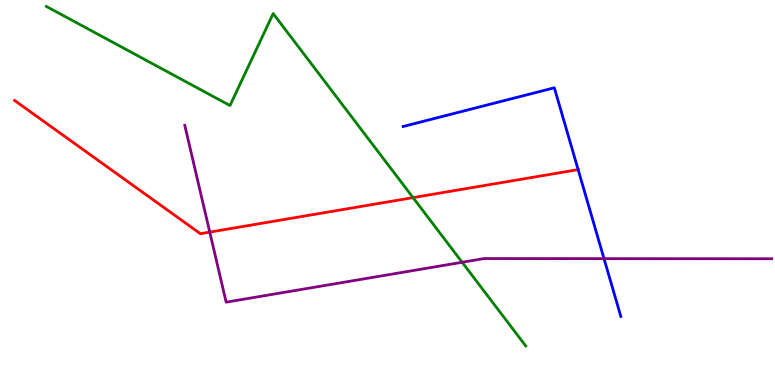[{'lines': ['blue', 'red'], 'intersections': [{'x': 7.46, 'y': 5.59}]}, {'lines': ['green', 'red'], 'intersections': [{'x': 5.33, 'y': 4.87}]}, {'lines': ['purple', 'red'], 'intersections': [{'x': 2.71, 'y': 3.97}]}, {'lines': ['blue', 'green'], 'intersections': []}, {'lines': ['blue', 'purple'], 'intersections': [{'x': 7.79, 'y': 3.28}]}, {'lines': ['green', 'purple'], 'intersections': [{'x': 5.96, 'y': 3.19}]}]